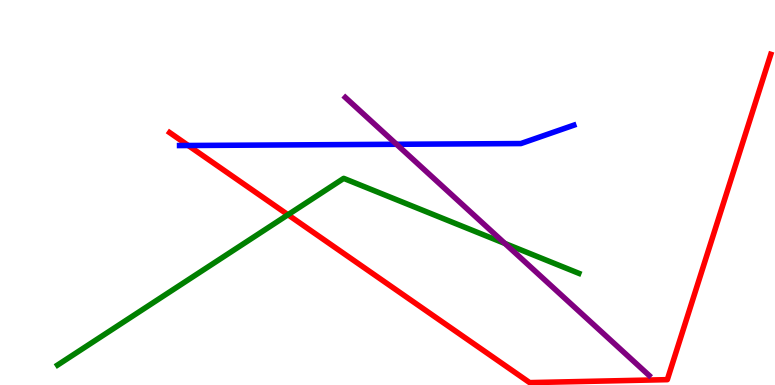[{'lines': ['blue', 'red'], 'intersections': [{'x': 2.43, 'y': 6.22}]}, {'lines': ['green', 'red'], 'intersections': [{'x': 3.72, 'y': 4.42}]}, {'lines': ['purple', 'red'], 'intersections': []}, {'lines': ['blue', 'green'], 'intersections': []}, {'lines': ['blue', 'purple'], 'intersections': [{'x': 5.12, 'y': 6.25}]}, {'lines': ['green', 'purple'], 'intersections': [{'x': 6.51, 'y': 3.68}]}]